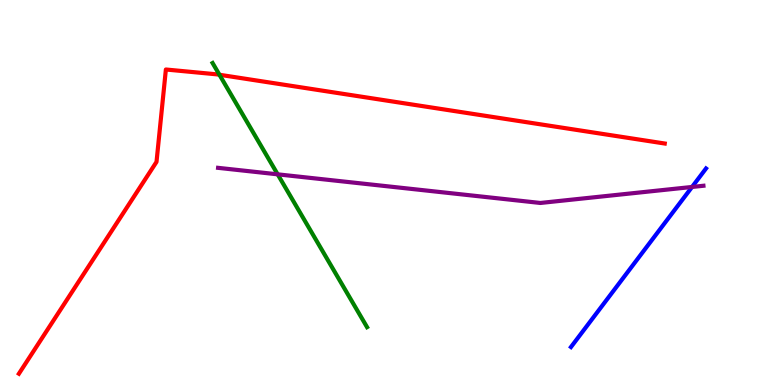[{'lines': ['blue', 'red'], 'intersections': []}, {'lines': ['green', 'red'], 'intersections': [{'x': 2.83, 'y': 8.06}]}, {'lines': ['purple', 'red'], 'intersections': []}, {'lines': ['blue', 'green'], 'intersections': []}, {'lines': ['blue', 'purple'], 'intersections': [{'x': 8.93, 'y': 5.14}]}, {'lines': ['green', 'purple'], 'intersections': [{'x': 3.58, 'y': 5.47}]}]